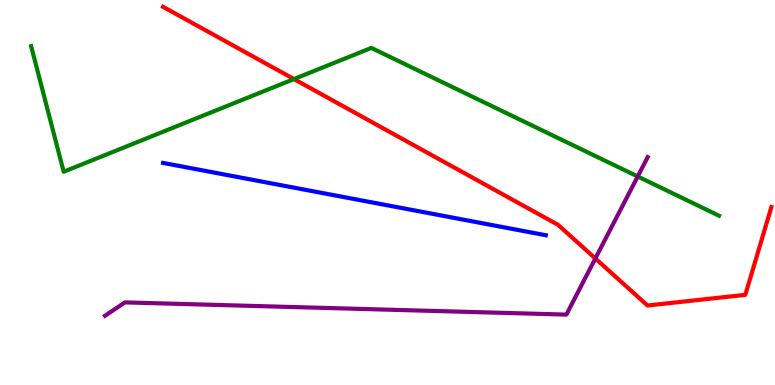[{'lines': ['blue', 'red'], 'intersections': []}, {'lines': ['green', 'red'], 'intersections': [{'x': 3.79, 'y': 7.95}]}, {'lines': ['purple', 'red'], 'intersections': [{'x': 7.68, 'y': 3.29}]}, {'lines': ['blue', 'green'], 'intersections': []}, {'lines': ['blue', 'purple'], 'intersections': []}, {'lines': ['green', 'purple'], 'intersections': [{'x': 8.23, 'y': 5.42}]}]